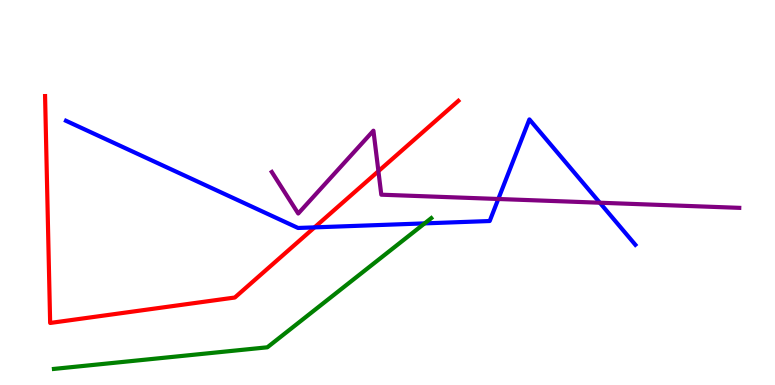[{'lines': ['blue', 'red'], 'intersections': [{'x': 4.06, 'y': 4.09}]}, {'lines': ['green', 'red'], 'intersections': []}, {'lines': ['purple', 'red'], 'intersections': [{'x': 4.88, 'y': 5.55}]}, {'lines': ['blue', 'green'], 'intersections': [{'x': 5.48, 'y': 4.2}]}, {'lines': ['blue', 'purple'], 'intersections': [{'x': 6.43, 'y': 4.83}, {'x': 7.74, 'y': 4.73}]}, {'lines': ['green', 'purple'], 'intersections': []}]